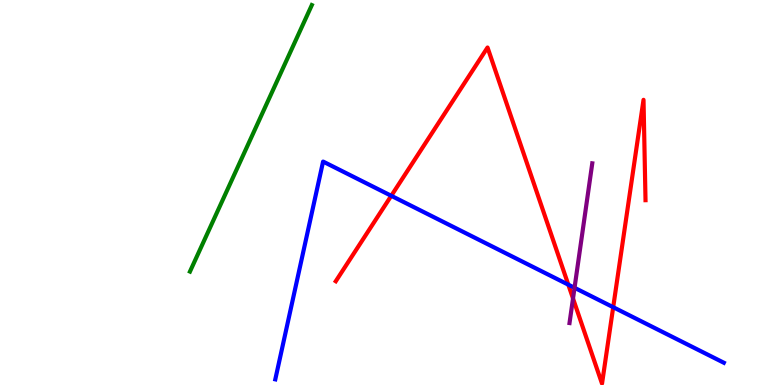[{'lines': ['blue', 'red'], 'intersections': [{'x': 5.05, 'y': 4.91}, {'x': 7.33, 'y': 2.61}, {'x': 7.91, 'y': 2.02}]}, {'lines': ['green', 'red'], 'intersections': []}, {'lines': ['purple', 'red'], 'intersections': [{'x': 7.39, 'y': 2.25}]}, {'lines': ['blue', 'green'], 'intersections': []}, {'lines': ['blue', 'purple'], 'intersections': [{'x': 7.41, 'y': 2.52}]}, {'lines': ['green', 'purple'], 'intersections': []}]